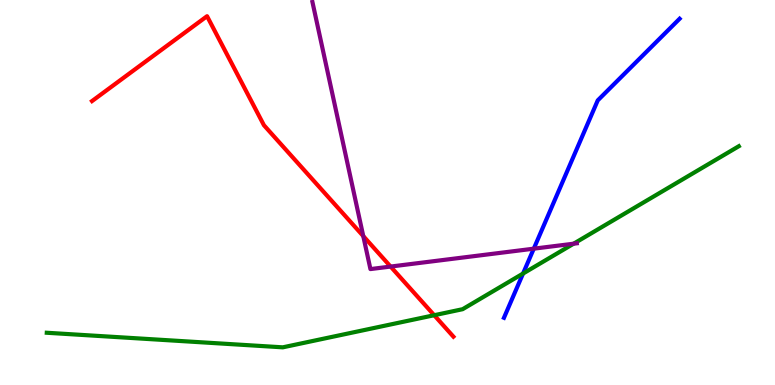[{'lines': ['blue', 'red'], 'intersections': []}, {'lines': ['green', 'red'], 'intersections': [{'x': 5.6, 'y': 1.81}]}, {'lines': ['purple', 'red'], 'intersections': [{'x': 4.69, 'y': 3.87}, {'x': 5.04, 'y': 3.08}]}, {'lines': ['blue', 'green'], 'intersections': [{'x': 6.75, 'y': 2.9}]}, {'lines': ['blue', 'purple'], 'intersections': [{'x': 6.89, 'y': 3.54}]}, {'lines': ['green', 'purple'], 'intersections': [{'x': 7.4, 'y': 3.67}]}]